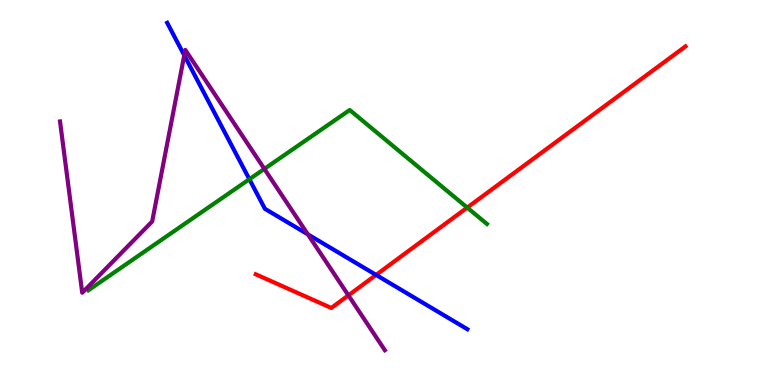[{'lines': ['blue', 'red'], 'intersections': [{'x': 4.85, 'y': 2.86}]}, {'lines': ['green', 'red'], 'intersections': [{'x': 6.03, 'y': 4.61}]}, {'lines': ['purple', 'red'], 'intersections': [{'x': 4.5, 'y': 2.33}]}, {'lines': ['blue', 'green'], 'intersections': [{'x': 3.22, 'y': 5.34}]}, {'lines': ['blue', 'purple'], 'intersections': [{'x': 2.38, 'y': 8.56}, {'x': 3.97, 'y': 3.91}]}, {'lines': ['green', 'purple'], 'intersections': [{'x': 3.41, 'y': 5.61}]}]